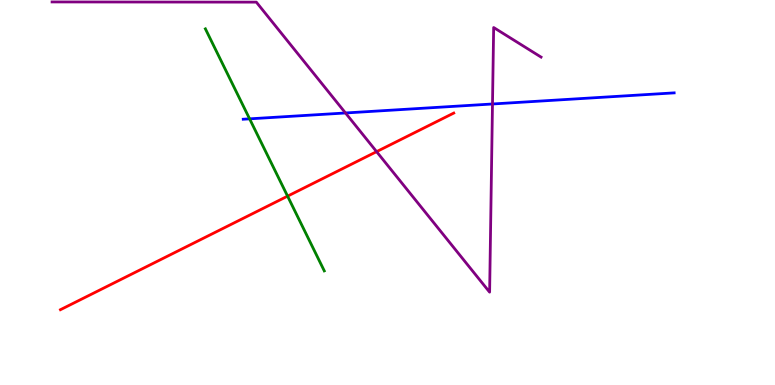[{'lines': ['blue', 'red'], 'intersections': []}, {'lines': ['green', 'red'], 'intersections': [{'x': 3.71, 'y': 4.91}]}, {'lines': ['purple', 'red'], 'intersections': [{'x': 4.86, 'y': 6.06}]}, {'lines': ['blue', 'green'], 'intersections': [{'x': 3.22, 'y': 6.91}]}, {'lines': ['blue', 'purple'], 'intersections': [{'x': 4.46, 'y': 7.07}, {'x': 6.35, 'y': 7.3}]}, {'lines': ['green', 'purple'], 'intersections': []}]